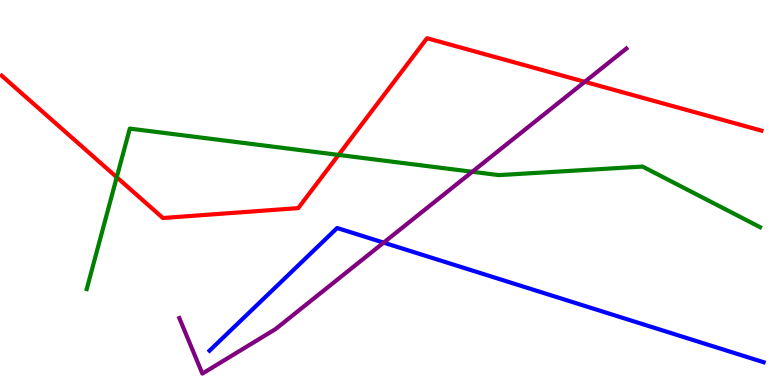[{'lines': ['blue', 'red'], 'intersections': []}, {'lines': ['green', 'red'], 'intersections': [{'x': 1.51, 'y': 5.4}, {'x': 4.37, 'y': 5.98}]}, {'lines': ['purple', 'red'], 'intersections': [{'x': 7.55, 'y': 7.88}]}, {'lines': ['blue', 'green'], 'intersections': []}, {'lines': ['blue', 'purple'], 'intersections': [{'x': 4.95, 'y': 3.7}]}, {'lines': ['green', 'purple'], 'intersections': [{'x': 6.09, 'y': 5.54}]}]